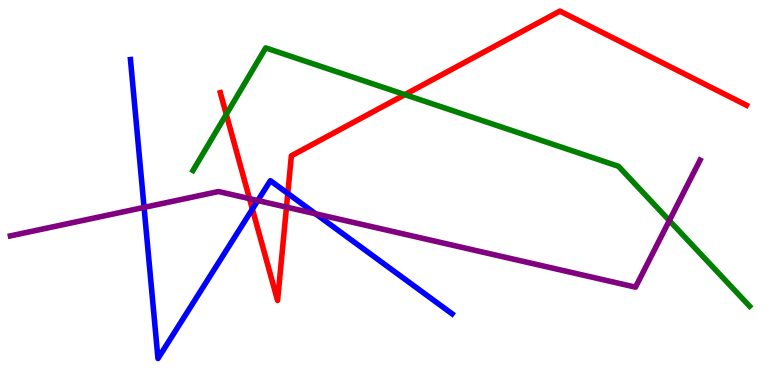[{'lines': ['blue', 'red'], 'intersections': [{'x': 3.26, 'y': 4.57}, {'x': 3.71, 'y': 4.98}]}, {'lines': ['green', 'red'], 'intersections': [{'x': 2.92, 'y': 7.03}, {'x': 5.22, 'y': 7.54}]}, {'lines': ['purple', 'red'], 'intersections': [{'x': 3.22, 'y': 4.84}, {'x': 3.7, 'y': 4.62}]}, {'lines': ['blue', 'green'], 'intersections': []}, {'lines': ['blue', 'purple'], 'intersections': [{'x': 1.86, 'y': 4.61}, {'x': 3.33, 'y': 4.79}, {'x': 4.07, 'y': 4.45}]}, {'lines': ['green', 'purple'], 'intersections': [{'x': 8.64, 'y': 4.27}]}]